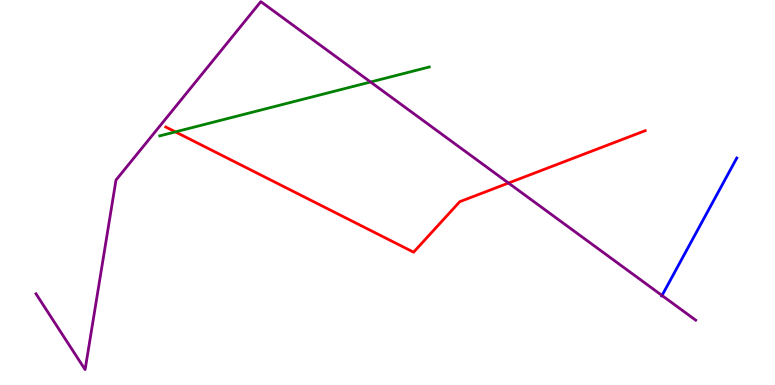[{'lines': ['blue', 'red'], 'intersections': []}, {'lines': ['green', 'red'], 'intersections': [{'x': 2.26, 'y': 6.57}]}, {'lines': ['purple', 'red'], 'intersections': [{'x': 6.56, 'y': 5.25}]}, {'lines': ['blue', 'green'], 'intersections': []}, {'lines': ['blue', 'purple'], 'intersections': [{'x': 8.54, 'y': 2.33}]}, {'lines': ['green', 'purple'], 'intersections': [{'x': 4.78, 'y': 7.87}]}]